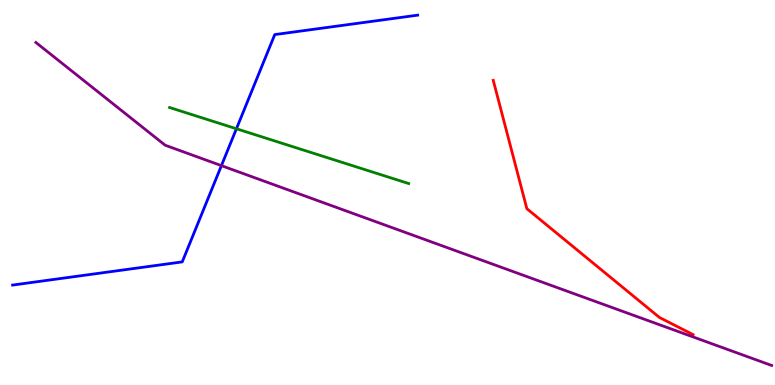[{'lines': ['blue', 'red'], 'intersections': []}, {'lines': ['green', 'red'], 'intersections': []}, {'lines': ['purple', 'red'], 'intersections': []}, {'lines': ['blue', 'green'], 'intersections': [{'x': 3.05, 'y': 6.66}]}, {'lines': ['blue', 'purple'], 'intersections': [{'x': 2.86, 'y': 5.7}]}, {'lines': ['green', 'purple'], 'intersections': []}]